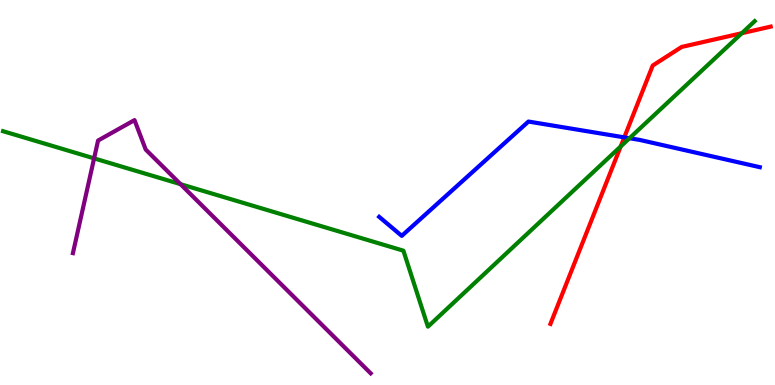[{'lines': ['blue', 'red'], 'intersections': [{'x': 8.06, 'y': 6.43}]}, {'lines': ['green', 'red'], 'intersections': [{'x': 8.01, 'y': 6.2}, {'x': 9.57, 'y': 9.14}]}, {'lines': ['purple', 'red'], 'intersections': []}, {'lines': ['blue', 'green'], 'intersections': [{'x': 8.12, 'y': 6.41}]}, {'lines': ['blue', 'purple'], 'intersections': []}, {'lines': ['green', 'purple'], 'intersections': [{'x': 1.21, 'y': 5.89}, {'x': 2.33, 'y': 5.22}]}]